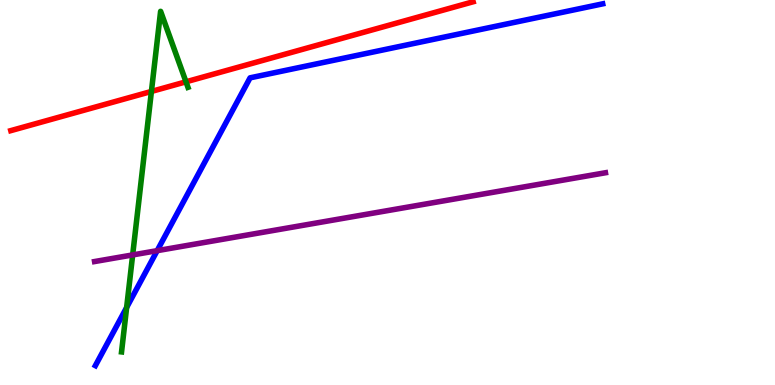[{'lines': ['blue', 'red'], 'intersections': []}, {'lines': ['green', 'red'], 'intersections': [{'x': 1.95, 'y': 7.62}, {'x': 2.4, 'y': 7.88}]}, {'lines': ['purple', 'red'], 'intersections': []}, {'lines': ['blue', 'green'], 'intersections': [{'x': 1.63, 'y': 2.01}]}, {'lines': ['blue', 'purple'], 'intersections': [{'x': 2.03, 'y': 3.49}]}, {'lines': ['green', 'purple'], 'intersections': [{'x': 1.71, 'y': 3.38}]}]